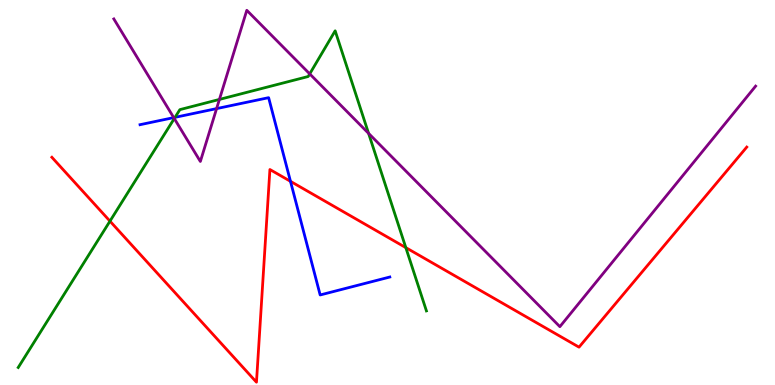[{'lines': ['blue', 'red'], 'intersections': [{'x': 3.75, 'y': 5.29}]}, {'lines': ['green', 'red'], 'intersections': [{'x': 1.42, 'y': 4.26}, {'x': 5.24, 'y': 3.57}]}, {'lines': ['purple', 'red'], 'intersections': []}, {'lines': ['blue', 'green'], 'intersections': [{'x': 2.26, 'y': 6.95}]}, {'lines': ['blue', 'purple'], 'intersections': [{'x': 2.24, 'y': 6.95}, {'x': 2.79, 'y': 7.18}]}, {'lines': ['green', 'purple'], 'intersections': [{'x': 2.25, 'y': 6.92}, {'x': 2.83, 'y': 7.42}, {'x': 4.0, 'y': 8.08}, {'x': 4.76, 'y': 6.54}]}]